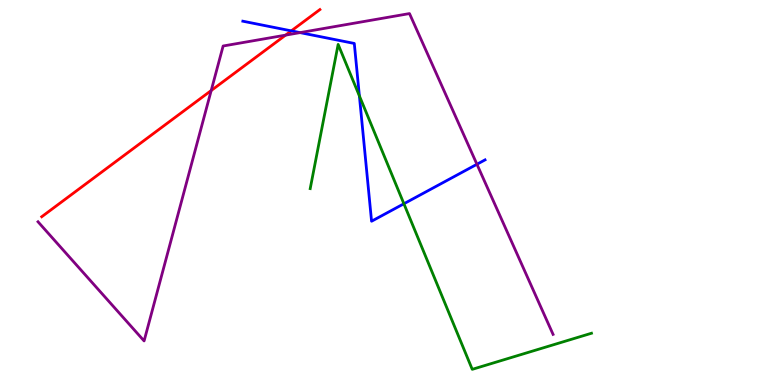[{'lines': ['blue', 'red'], 'intersections': [{'x': 3.76, 'y': 9.2}]}, {'lines': ['green', 'red'], 'intersections': []}, {'lines': ['purple', 'red'], 'intersections': [{'x': 2.73, 'y': 7.65}, {'x': 3.69, 'y': 9.09}]}, {'lines': ['blue', 'green'], 'intersections': [{'x': 4.64, 'y': 7.51}, {'x': 5.21, 'y': 4.71}]}, {'lines': ['blue', 'purple'], 'intersections': [{'x': 3.87, 'y': 9.15}, {'x': 6.15, 'y': 5.73}]}, {'lines': ['green', 'purple'], 'intersections': []}]